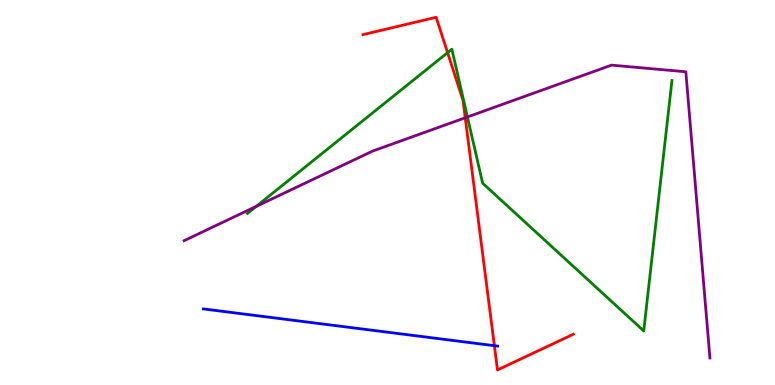[{'lines': ['blue', 'red'], 'intersections': [{'x': 6.38, 'y': 1.02}]}, {'lines': ['green', 'red'], 'intersections': [{'x': 5.78, 'y': 8.63}]}, {'lines': ['purple', 'red'], 'intersections': [{'x': 6.0, 'y': 6.94}]}, {'lines': ['blue', 'green'], 'intersections': []}, {'lines': ['blue', 'purple'], 'intersections': []}, {'lines': ['green', 'purple'], 'intersections': [{'x': 3.31, 'y': 4.64}, {'x': 6.03, 'y': 6.96}]}]